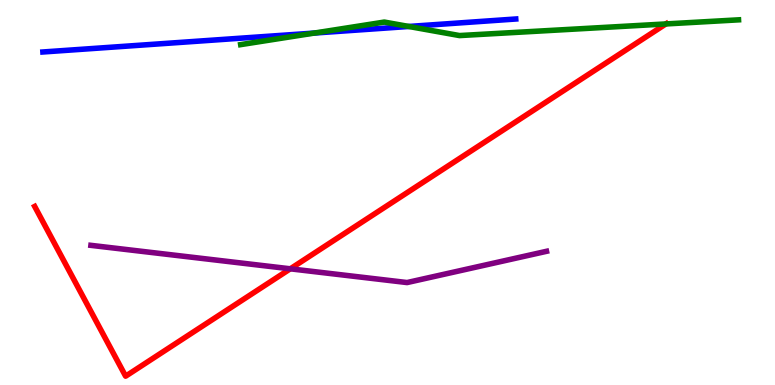[{'lines': ['blue', 'red'], 'intersections': []}, {'lines': ['green', 'red'], 'intersections': [{'x': 8.59, 'y': 9.38}]}, {'lines': ['purple', 'red'], 'intersections': [{'x': 3.75, 'y': 3.02}]}, {'lines': ['blue', 'green'], 'intersections': [{'x': 4.06, 'y': 9.14}, {'x': 5.27, 'y': 9.31}]}, {'lines': ['blue', 'purple'], 'intersections': []}, {'lines': ['green', 'purple'], 'intersections': []}]